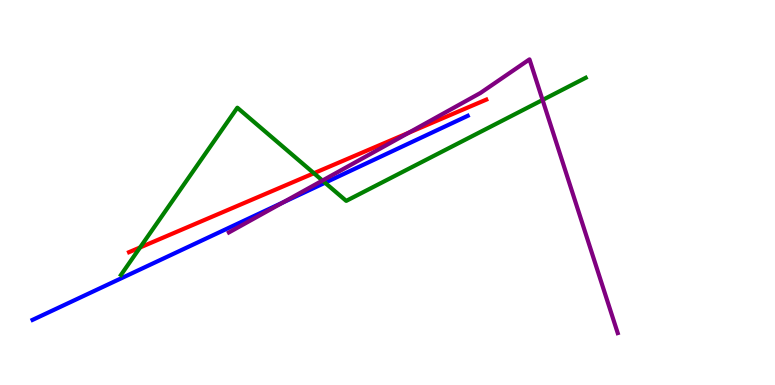[{'lines': ['blue', 'red'], 'intersections': []}, {'lines': ['green', 'red'], 'intersections': [{'x': 1.81, 'y': 3.57}, {'x': 4.05, 'y': 5.5}]}, {'lines': ['purple', 'red'], 'intersections': [{'x': 5.27, 'y': 6.55}]}, {'lines': ['blue', 'green'], 'intersections': [{'x': 4.19, 'y': 5.25}]}, {'lines': ['blue', 'purple'], 'intersections': [{'x': 3.65, 'y': 4.74}]}, {'lines': ['green', 'purple'], 'intersections': [{'x': 4.16, 'y': 5.31}, {'x': 7.0, 'y': 7.4}]}]